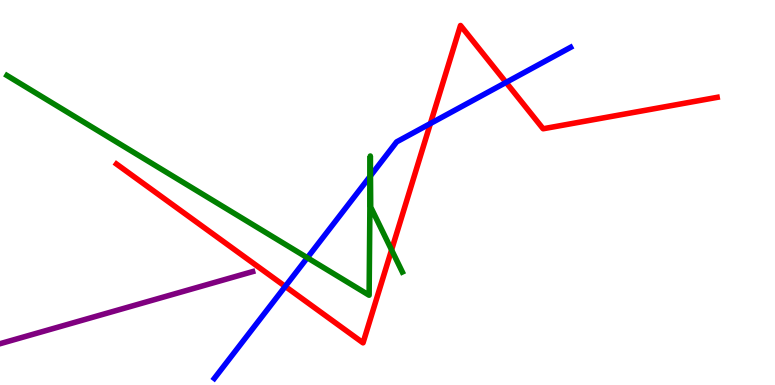[{'lines': ['blue', 'red'], 'intersections': [{'x': 3.68, 'y': 2.56}, {'x': 5.55, 'y': 6.79}, {'x': 6.53, 'y': 7.86}]}, {'lines': ['green', 'red'], 'intersections': [{'x': 5.05, 'y': 3.51}]}, {'lines': ['purple', 'red'], 'intersections': []}, {'lines': ['blue', 'green'], 'intersections': [{'x': 3.97, 'y': 3.31}, {'x': 4.78, 'y': 5.42}, {'x': 4.78, 'y': 5.43}]}, {'lines': ['blue', 'purple'], 'intersections': []}, {'lines': ['green', 'purple'], 'intersections': []}]